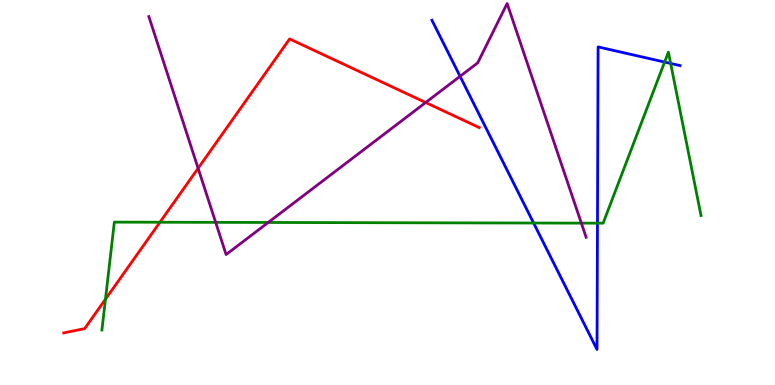[{'lines': ['blue', 'red'], 'intersections': []}, {'lines': ['green', 'red'], 'intersections': [{'x': 1.36, 'y': 2.23}, {'x': 2.06, 'y': 4.23}]}, {'lines': ['purple', 'red'], 'intersections': [{'x': 2.56, 'y': 5.63}, {'x': 5.49, 'y': 7.34}]}, {'lines': ['blue', 'green'], 'intersections': [{'x': 6.89, 'y': 4.21}, {'x': 7.71, 'y': 4.2}, {'x': 8.58, 'y': 8.39}, {'x': 8.65, 'y': 8.35}]}, {'lines': ['blue', 'purple'], 'intersections': [{'x': 5.94, 'y': 8.02}]}, {'lines': ['green', 'purple'], 'intersections': [{'x': 2.78, 'y': 4.22}, {'x': 3.46, 'y': 4.22}, {'x': 7.5, 'y': 4.2}]}]